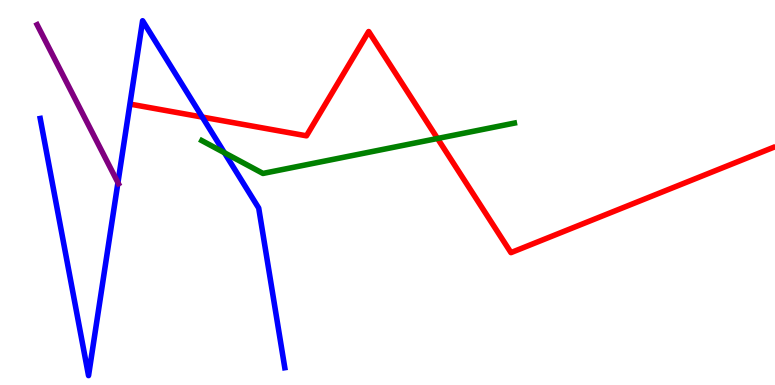[{'lines': ['blue', 'red'], 'intersections': [{'x': 2.61, 'y': 6.96}]}, {'lines': ['green', 'red'], 'intersections': [{'x': 5.65, 'y': 6.4}]}, {'lines': ['purple', 'red'], 'intersections': []}, {'lines': ['blue', 'green'], 'intersections': [{'x': 2.9, 'y': 6.03}]}, {'lines': ['blue', 'purple'], 'intersections': [{'x': 1.52, 'y': 5.26}]}, {'lines': ['green', 'purple'], 'intersections': []}]